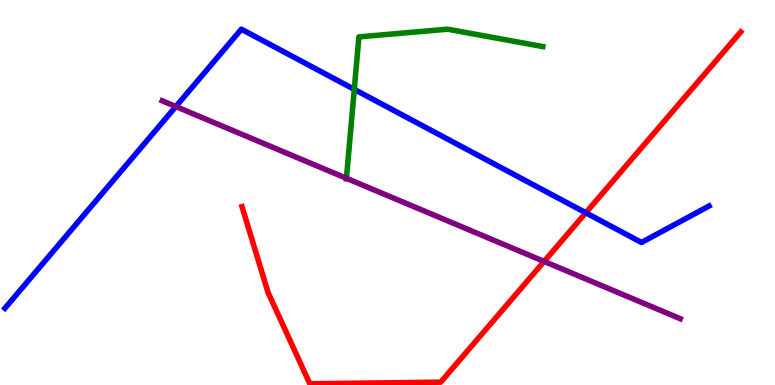[{'lines': ['blue', 'red'], 'intersections': [{'x': 7.56, 'y': 4.47}]}, {'lines': ['green', 'red'], 'intersections': []}, {'lines': ['purple', 'red'], 'intersections': [{'x': 7.02, 'y': 3.21}]}, {'lines': ['blue', 'green'], 'intersections': [{'x': 4.57, 'y': 7.68}]}, {'lines': ['blue', 'purple'], 'intersections': [{'x': 2.27, 'y': 7.23}]}, {'lines': ['green', 'purple'], 'intersections': [{'x': 4.47, 'y': 5.37}]}]